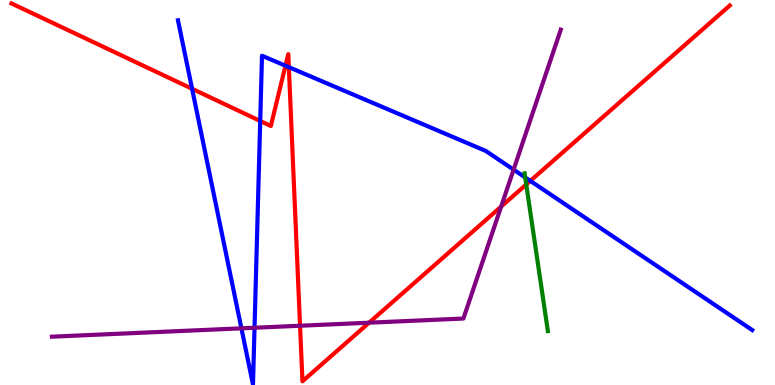[{'lines': ['blue', 'red'], 'intersections': [{'x': 2.48, 'y': 7.69}, {'x': 3.36, 'y': 6.86}, {'x': 3.68, 'y': 8.29}, {'x': 3.73, 'y': 8.26}, {'x': 6.84, 'y': 5.3}]}, {'lines': ['green', 'red'], 'intersections': [{'x': 6.79, 'y': 5.21}]}, {'lines': ['purple', 'red'], 'intersections': [{'x': 3.87, 'y': 1.54}, {'x': 4.76, 'y': 1.62}, {'x': 6.47, 'y': 4.64}]}, {'lines': ['blue', 'green'], 'intersections': [{'x': 6.78, 'y': 5.39}]}, {'lines': ['blue', 'purple'], 'intersections': [{'x': 3.11, 'y': 1.47}, {'x': 3.28, 'y': 1.49}, {'x': 6.63, 'y': 5.59}]}, {'lines': ['green', 'purple'], 'intersections': []}]